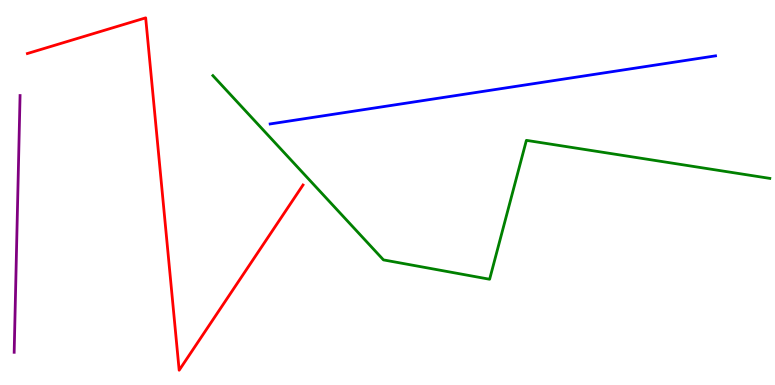[{'lines': ['blue', 'red'], 'intersections': []}, {'lines': ['green', 'red'], 'intersections': []}, {'lines': ['purple', 'red'], 'intersections': []}, {'lines': ['blue', 'green'], 'intersections': []}, {'lines': ['blue', 'purple'], 'intersections': []}, {'lines': ['green', 'purple'], 'intersections': []}]